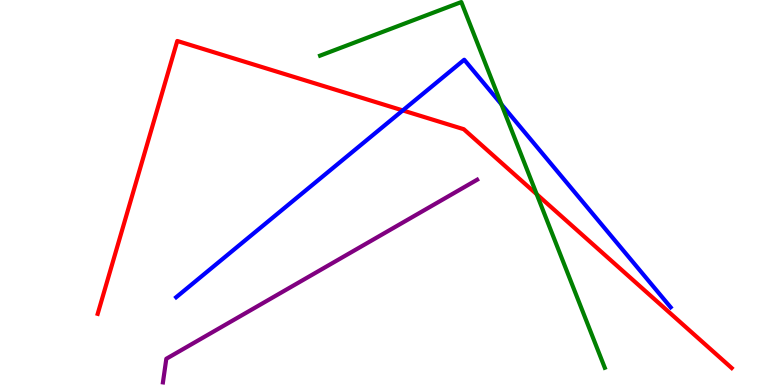[{'lines': ['blue', 'red'], 'intersections': [{'x': 5.2, 'y': 7.13}]}, {'lines': ['green', 'red'], 'intersections': [{'x': 6.93, 'y': 4.96}]}, {'lines': ['purple', 'red'], 'intersections': []}, {'lines': ['blue', 'green'], 'intersections': [{'x': 6.47, 'y': 7.29}]}, {'lines': ['blue', 'purple'], 'intersections': []}, {'lines': ['green', 'purple'], 'intersections': []}]